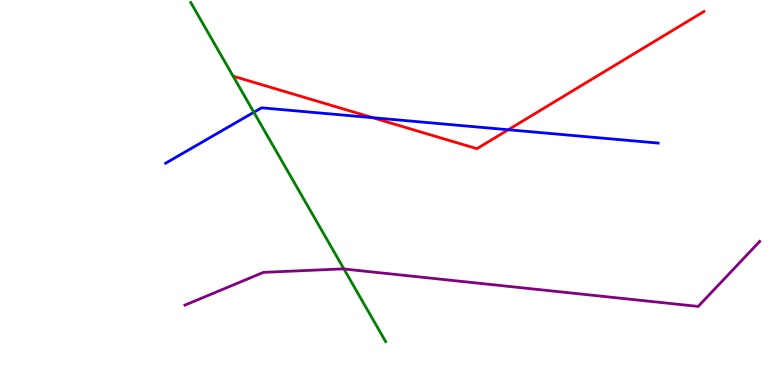[{'lines': ['blue', 'red'], 'intersections': [{'x': 4.81, 'y': 6.94}, {'x': 6.56, 'y': 6.63}]}, {'lines': ['green', 'red'], 'intersections': []}, {'lines': ['purple', 'red'], 'intersections': []}, {'lines': ['blue', 'green'], 'intersections': [{'x': 3.28, 'y': 7.08}]}, {'lines': ['blue', 'purple'], 'intersections': []}, {'lines': ['green', 'purple'], 'intersections': [{'x': 4.44, 'y': 3.01}]}]